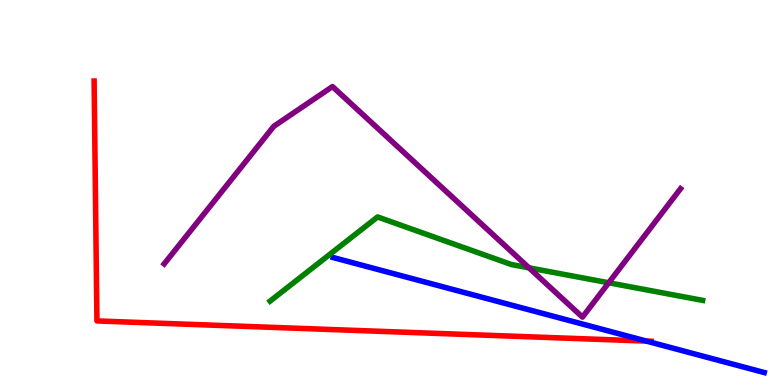[{'lines': ['blue', 'red'], 'intersections': [{'x': 8.34, 'y': 1.14}]}, {'lines': ['green', 'red'], 'intersections': []}, {'lines': ['purple', 'red'], 'intersections': []}, {'lines': ['blue', 'green'], 'intersections': []}, {'lines': ['blue', 'purple'], 'intersections': []}, {'lines': ['green', 'purple'], 'intersections': [{'x': 6.83, 'y': 3.04}, {'x': 7.85, 'y': 2.66}]}]